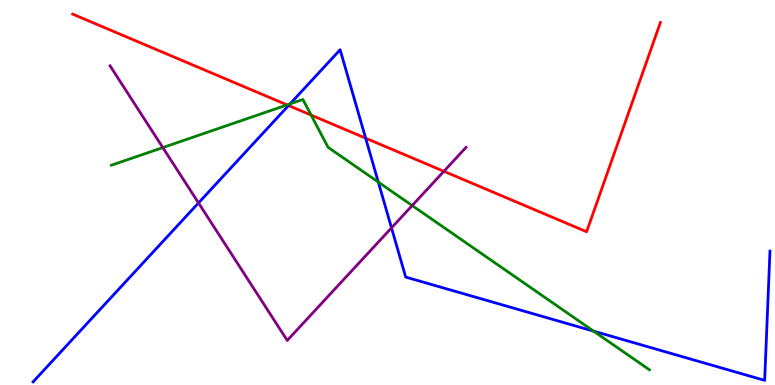[{'lines': ['blue', 'red'], 'intersections': [{'x': 3.72, 'y': 7.26}, {'x': 4.72, 'y': 6.41}]}, {'lines': ['green', 'red'], 'intersections': [{'x': 3.7, 'y': 7.28}, {'x': 4.01, 'y': 7.01}]}, {'lines': ['purple', 'red'], 'intersections': [{'x': 5.73, 'y': 5.55}]}, {'lines': ['blue', 'green'], 'intersections': [{'x': 3.74, 'y': 7.3}, {'x': 4.88, 'y': 5.27}, {'x': 7.66, 'y': 1.4}]}, {'lines': ['blue', 'purple'], 'intersections': [{'x': 2.56, 'y': 4.73}, {'x': 5.05, 'y': 4.08}]}, {'lines': ['green', 'purple'], 'intersections': [{'x': 2.1, 'y': 6.17}, {'x': 5.32, 'y': 4.66}]}]